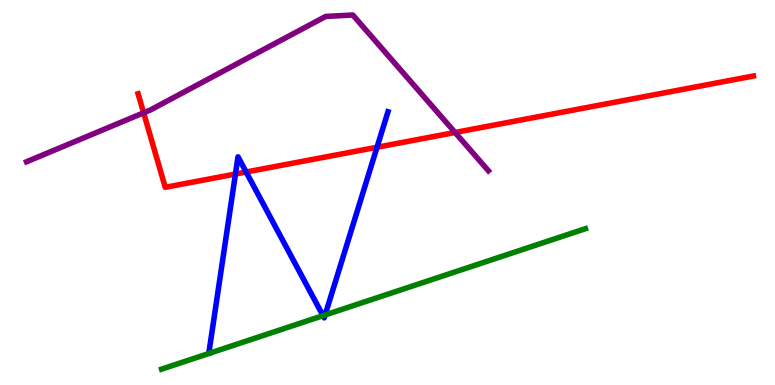[{'lines': ['blue', 'red'], 'intersections': [{'x': 3.04, 'y': 5.48}, {'x': 3.18, 'y': 5.53}, {'x': 4.86, 'y': 6.18}]}, {'lines': ['green', 'red'], 'intersections': []}, {'lines': ['purple', 'red'], 'intersections': [{'x': 1.85, 'y': 7.07}, {'x': 5.87, 'y': 6.56}]}, {'lines': ['blue', 'green'], 'intersections': [{'x': 4.17, 'y': 1.8}, {'x': 4.19, 'y': 1.82}]}, {'lines': ['blue', 'purple'], 'intersections': []}, {'lines': ['green', 'purple'], 'intersections': []}]